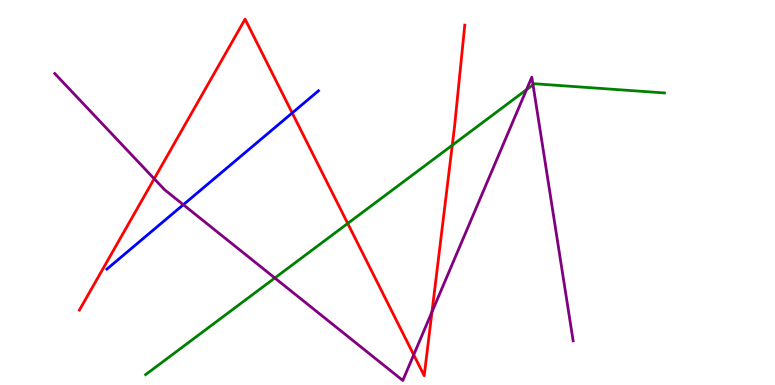[{'lines': ['blue', 'red'], 'intersections': [{'x': 3.77, 'y': 7.07}]}, {'lines': ['green', 'red'], 'intersections': [{'x': 4.49, 'y': 4.2}, {'x': 5.84, 'y': 6.23}]}, {'lines': ['purple', 'red'], 'intersections': [{'x': 1.99, 'y': 5.36}, {'x': 5.34, 'y': 0.784}, {'x': 5.57, 'y': 1.9}]}, {'lines': ['blue', 'green'], 'intersections': []}, {'lines': ['blue', 'purple'], 'intersections': [{'x': 2.37, 'y': 4.68}]}, {'lines': ['green', 'purple'], 'intersections': [{'x': 3.55, 'y': 2.78}, {'x': 6.79, 'y': 7.67}, {'x': 6.88, 'y': 7.8}]}]